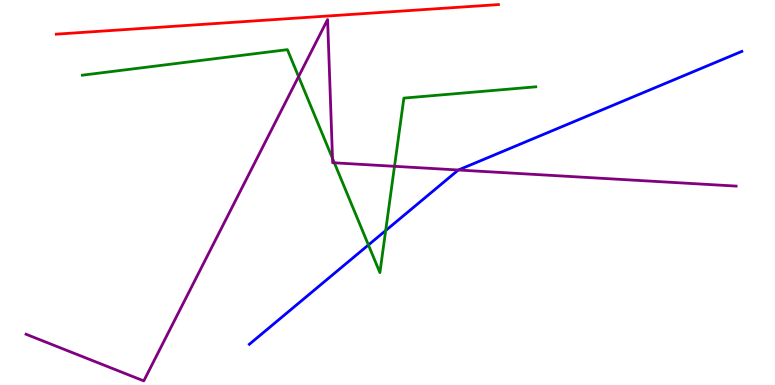[{'lines': ['blue', 'red'], 'intersections': []}, {'lines': ['green', 'red'], 'intersections': []}, {'lines': ['purple', 'red'], 'intersections': []}, {'lines': ['blue', 'green'], 'intersections': [{'x': 4.75, 'y': 3.64}, {'x': 4.98, 'y': 4.01}]}, {'lines': ['blue', 'purple'], 'intersections': [{'x': 5.91, 'y': 5.58}]}, {'lines': ['green', 'purple'], 'intersections': [{'x': 3.85, 'y': 8.01}, {'x': 4.29, 'y': 5.89}, {'x': 4.31, 'y': 5.77}, {'x': 5.09, 'y': 5.68}]}]